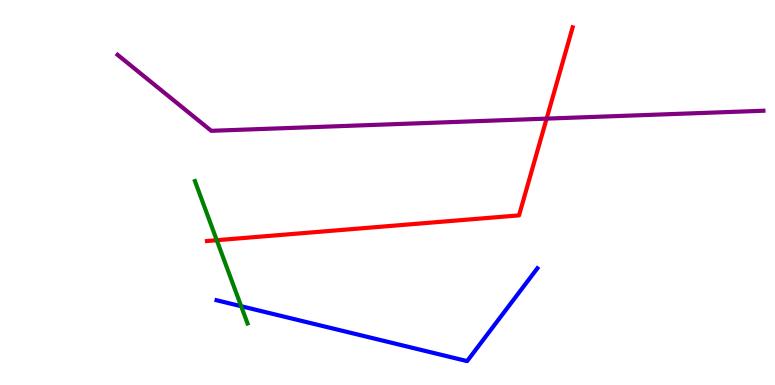[{'lines': ['blue', 'red'], 'intersections': []}, {'lines': ['green', 'red'], 'intersections': [{'x': 2.8, 'y': 3.76}]}, {'lines': ['purple', 'red'], 'intersections': [{'x': 7.05, 'y': 6.92}]}, {'lines': ['blue', 'green'], 'intersections': [{'x': 3.11, 'y': 2.05}]}, {'lines': ['blue', 'purple'], 'intersections': []}, {'lines': ['green', 'purple'], 'intersections': []}]